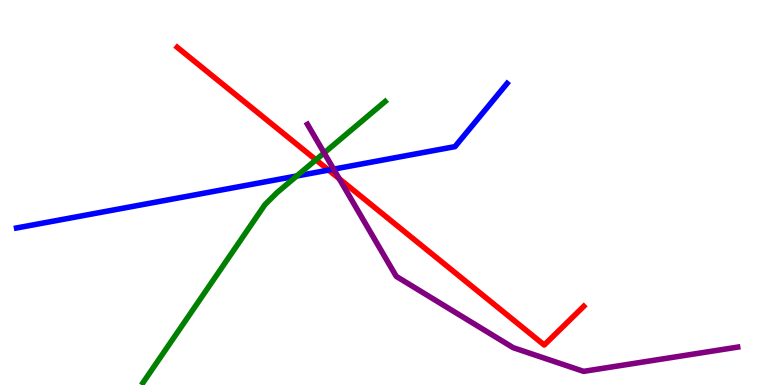[{'lines': ['blue', 'red'], 'intersections': [{'x': 4.24, 'y': 5.58}]}, {'lines': ['green', 'red'], 'intersections': [{'x': 4.08, 'y': 5.85}]}, {'lines': ['purple', 'red'], 'intersections': [{'x': 4.38, 'y': 5.36}]}, {'lines': ['blue', 'green'], 'intersections': [{'x': 3.83, 'y': 5.43}]}, {'lines': ['blue', 'purple'], 'intersections': [{'x': 4.3, 'y': 5.61}]}, {'lines': ['green', 'purple'], 'intersections': [{'x': 4.18, 'y': 6.03}]}]